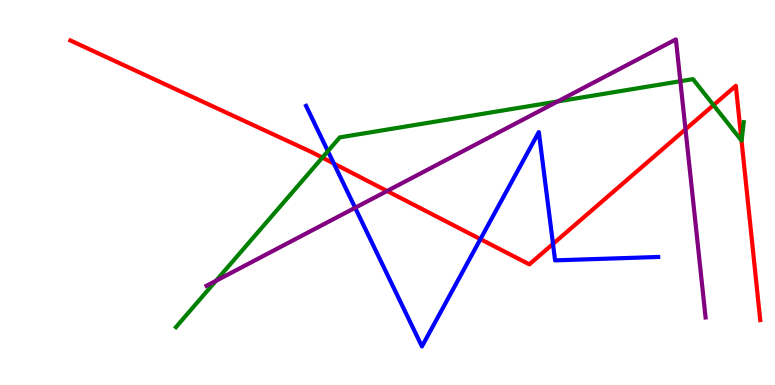[{'lines': ['blue', 'red'], 'intersections': [{'x': 4.31, 'y': 5.75}, {'x': 6.2, 'y': 3.79}, {'x': 7.14, 'y': 3.66}]}, {'lines': ['green', 'red'], 'intersections': [{'x': 4.16, 'y': 5.91}, {'x': 9.21, 'y': 7.27}, {'x': 9.57, 'y': 6.35}]}, {'lines': ['purple', 'red'], 'intersections': [{'x': 4.99, 'y': 5.04}, {'x': 8.85, 'y': 6.64}]}, {'lines': ['blue', 'green'], 'intersections': [{'x': 4.23, 'y': 6.07}]}, {'lines': ['blue', 'purple'], 'intersections': [{'x': 4.58, 'y': 4.6}]}, {'lines': ['green', 'purple'], 'intersections': [{'x': 2.79, 'y': 2.71}, {'x': 7.2, 'y': 7.36}, {'x': 8.78, 'y': 7.89}]}]